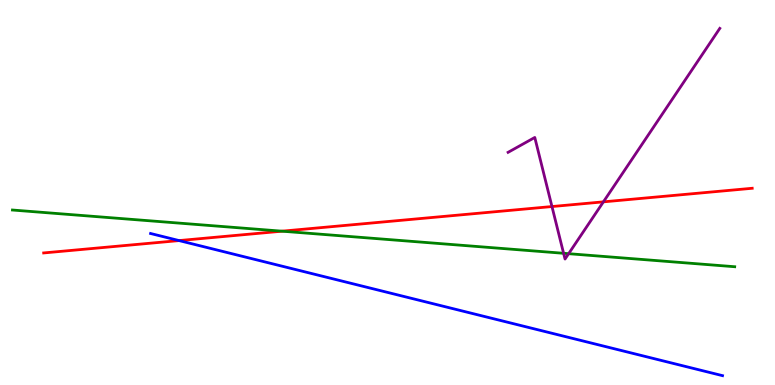[{'lines': ['blue', 'red'], 'intersections': [{'x': 2.31, 'y': 3.75}]}, {'lines': ['green', 'red'], 'intersections': [{'x': 3.64, 'y': 4.0}]}, {'lines': ['purple', 'red'], 'intersections': [{'x': 7.12, 'y': 4.64}, {'x': 7.79, 'y': 4.76}]}, {'lines': ['blue', 'green'], 'intersections': []}, {'lines': ['blue', 'purple'], 'intersections': []}, {'lines': ['green', 'purple'], 'intersections': [{'x': 7.27, 'y': 3.42}, {'x': 7.34, 'y': 3.41}]}]